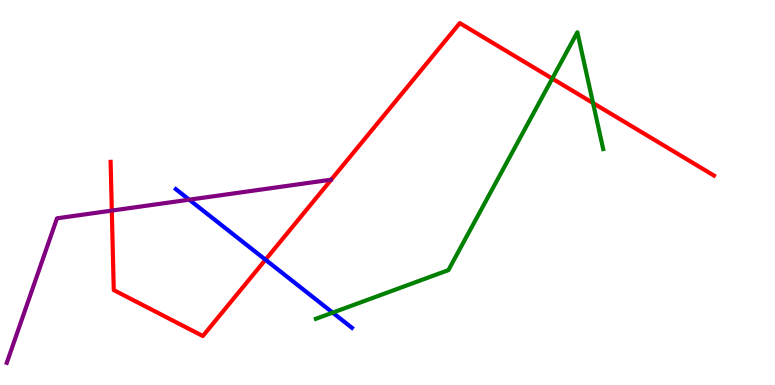[{'lines': ['blue', 'red'], 'intersections': [{'x': 3.43, 'y': 3.25}]}, {'lines': ['green', 'red'], 'intersections': [{'x': 7.13, 'y': 7.96}, {'x': 7.65, 'y': 7.32}]}, {'lines': ['purple', 'red'], 'intersections': [{'x': 1.44, 'y': 4.53}]}, {'lines': ['blue', 'green'], 'intersections': [{'x': 4.29, 'y': 1.88}]}, {'lines': ['blue', 'purple'], 'intersections': [{'x': 2.44, 'y': 4.81}]}, {'lines': ['green', 'purple'], 'intersections': []}]